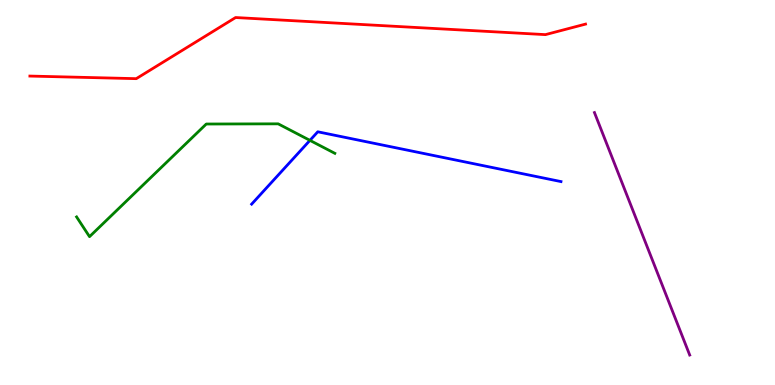[{'lines': ['blue', 'red'], 'intersections': []}, {'lines': ['green', 'red'], 'intersections': []}, {'lines': ['purple', 'red'], 'intersections': []}, {'lines': ['blue', 'green'], 'intersections': [{'x': 4.0, 'y': 6.35}]}, {'lines': ['blue', 'purple'], 'intersections': []}, {'lines': ['green', 'purple'], 'intersections': []}]